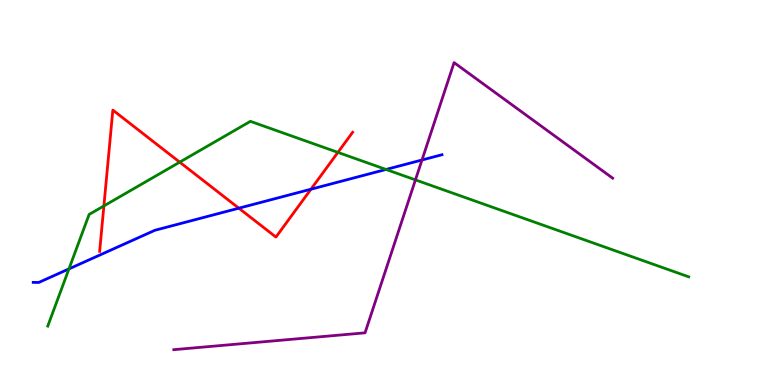[{'lines': ['blue', 'red'], 'intersections': [{'x': 3.08, 'y': 4.59}, {'x': 4.01, 'y': 5.09}]}, {'lines': ['green', 'red'], 'intersections': [{'x': 1.34, 'y': 4.65}, {'x': 2.32, 'y': 5.79}, {'x': 4.36, 'y': 6.04}]}, {'lines': ['purple', 'red'], 'intersections': []}, {'lines': ['blue', 'green'], 'intersections': [{'x': 0.89, 'y': 3.02}, {'x': 4.98, 'y': 5.6}]}, {'lines': ['blue', 'purple'], 'intersections': [{'x': 5.45, 'y': 5.84}]}, {'lines': ['green', 'purple'], 'intersections': [{'x': 5.36, 'y': 5.33}]}]